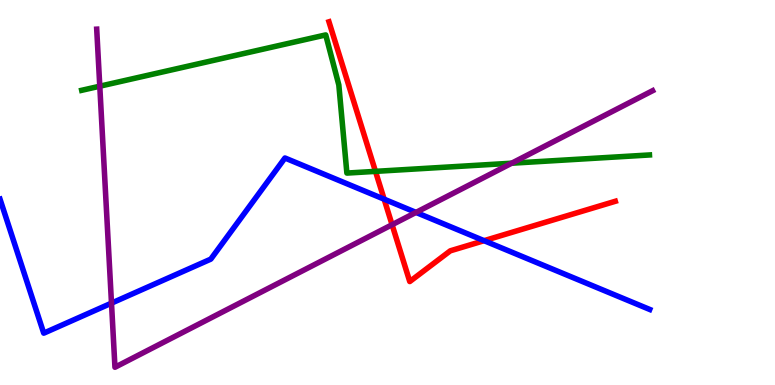[{'lines': ['blue', 'red'], 'intersections': [{'x': 4.96, 'y': 4.83}, {'x': 6.25, 'y': 3.75}]}, {'lines': ['green', 'red'], 'intersections': [{'x': 4.85, 'y': 5.55}]}, {'lines': ['purple', 'red'], 'intersections': [{'x': 5.06, 'y': 4.16}]}, {'lines': ['blue', 'green'], 'intersections': []}, {'lines': ['blue', 'purple'], 'intersections': [{'x': 1.44, 'y': 2.13}, {'x': 5.37, 'y': 4.48}]}, {'lines': ['green', 'purple'], 'intersections': [{'x': 1.29, 'y': 7.76}, {'x': 6.6, 'y': 5.76}]}]